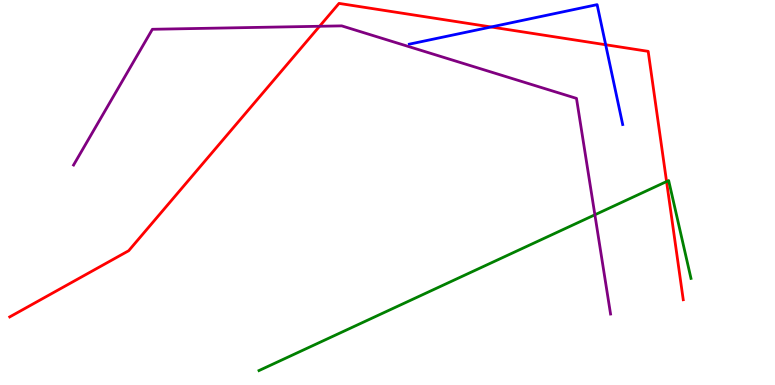[{'lines': ['blue', 'red'], 'intersections': [{'x': 6.34, 'y': 9.3}, {'x': 7.82, 'y': 8.84}]}, {'lines': ['green', 'red'], 'intersections': [{'x': 8.6, 'y': 5.28}]}, {'lines': ['purple', 'red'], 'intersections': [{'x': 4.12, 'y': 9.32}]}, {'lines': ['blue', 'green'], 'intersections': []}, {'lines': ['blue', 'purple'], 'intersections': []}, {'lines': ['green', 'purple'], 'intersections': [{'x': 7.68, 'y': 4.42}]}]